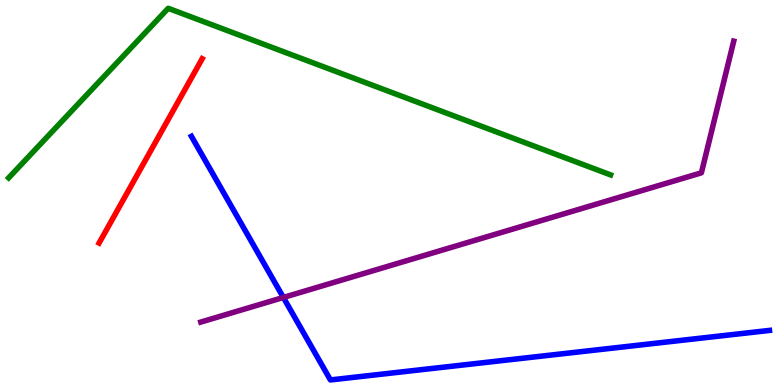[{'lines': ['blue', 'red'], 'intersections': []}, {'lines': ['green', 'red'], 'intersections': []}, {'lines': ['purple', 'red'], 'intersections': []}, {'lines': ['blue', 'green'], 'intersections': []}, {'lines': ['blue', 'purple'], 'intersections': [{'x': 3.66, 'y': 2.27}]}, {'lines': ['green', 'purple'], 'intersections': []}]